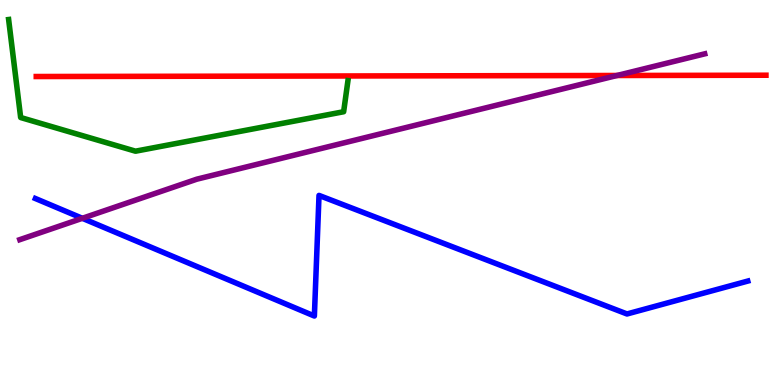[{'lines': ['blue', 'red'], 'intersections': []}, {'lines': ['green', 'red'], 'intersections': []}, {'lines': ['purple', 'red'], 'intersections': [{'x': 7.96, 'y': 8.04}]}, {'lines': ['blue', 'green'], 'intersections': []}, {'lines': ['blue', 'purple'], 'intersections': [{'x': 1.06, 'y': 4.33}]}, {'lines': ['green', 'purple'], 'intersections': []}]